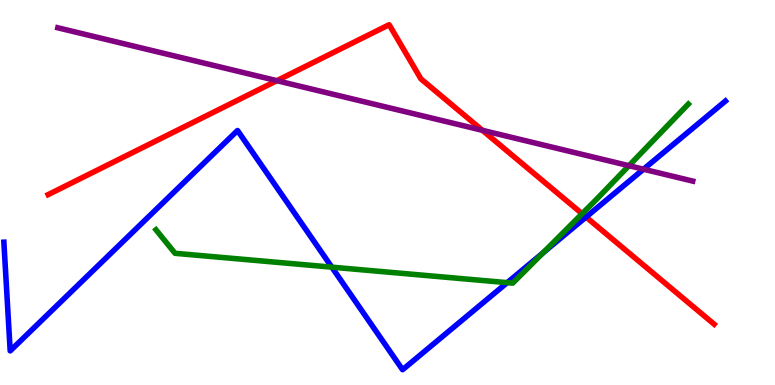[{'lines': ['blue', 'red'], 'intersections': [{'x': 7.56, 'y': 4.36}]}, {'lines': ['green', 'red'], 'intersections': [{'x': 7.51, 'y': 4.45}]}, {'lines': ['purple', 'red'], 'intersections': [{'x': 3.57, 'y': 7.9}, {'x': 6.22, 'y': 6.62}]}, {'lines': ['blue', 'green'], 'intersections': [{'x': 4.28, 'y': 3.06}, {'x': 6.54, 'y': 2.66}, {'x': 7.01, 'y': 3.43}]}, {'lines': ['blue', 'purple'], 'intersections': [{'x': 8.3, 'y': 5.6}]}, {'lines': ['green', 'purple'], 'intersections': [{'x': 8.12, 'y': 5.7}]}]